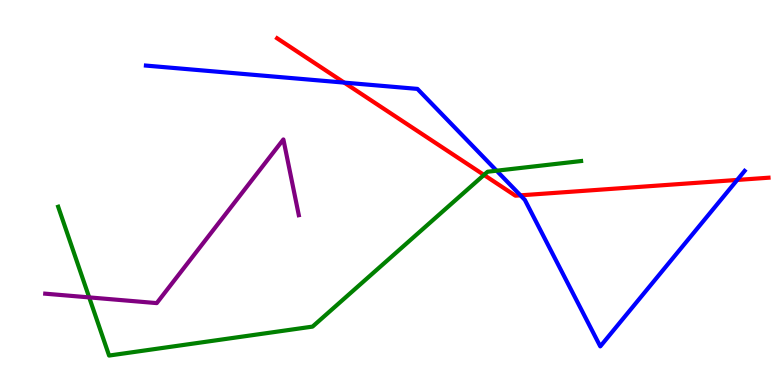[{'lines': ['blue', 'red'], 'intersections': [{'x': 4.44, 'y': 7.85}, {'x': 6.72, 'y': 4.93}, {'x': 9.51, 'y': 5.33}]}, {'lines': ['green', 'red'], 'intersections': [{'x': 6.24, 'y': 5.46}]}, {'lines': ['purple', 'red'], 'intersections': []}, {'lines': ['blue', 'green'], 'intersections': [{'x': 6.41, 'y': 5.57}]}, {'lines': ['blue', 'purple'], 'intersections': []}, {'lines': ['green', 'purple'], 'intersections': [{'x': 1.15, 'y': 2.28}]}]